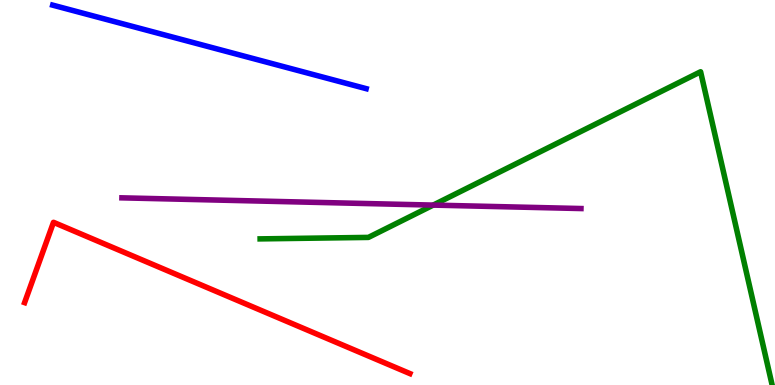[{'lines': ['blue', 'red'], 'intersections': []}, {'lines': ['green', 'red'], 'intersections': []}, {'lines': ['purple', 'red'], 'intersections': []}, {'lines': ['blue', 'green'], 'intersections': []}, {'lines': ['blue', 'purple'], 'intersections': []}, {'lines': ['green', 'purple'], 'intersections': [{'x': 5.59, 'y': 4.67}]}]